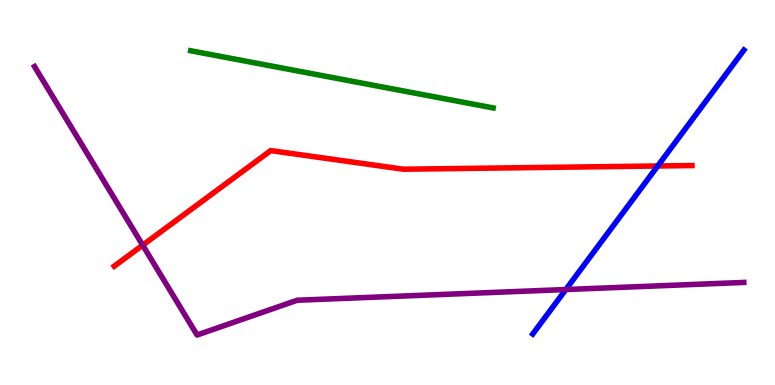[{'lines': ['blue', 'red'], 'intersections': [{'x': 8.49, 'y': 5.69}]}, {'lines': ['green', 'red'], 'intersections': []}, {'lines': ['purple', 'red'], 'intersections': [{'x': 1.84, 'y': 3.63}]}, {'lines': ['blue', 'green'], 'intersections': []}, {'lines': ['blue', 'purple'], 'intersections': [{'x': 7.3, 'y': 2.48}]}, {'lines': ['green', 'purple'], 'intersections': []}]